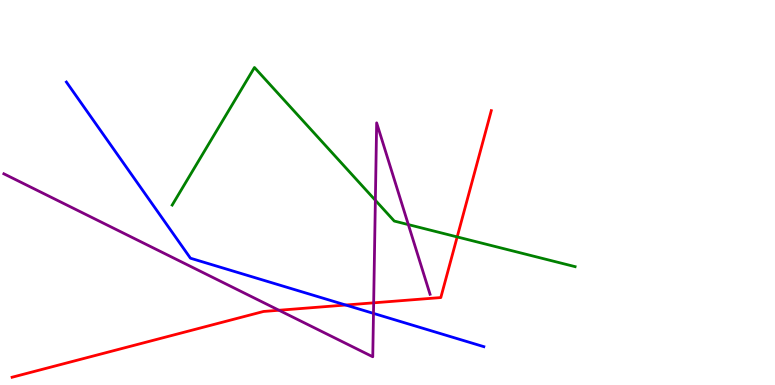[{'lines': ['blue', 'red'], 'intersections': [{'x': 4.46, 'y': 2.08}]}, {'lines': ['green', 'red'], 'intersections': [{'x': 5.9, 'y': 3.85}]}, {'lines': ['purple', 'red'], 'intersections': [{'x': 3.6, 'y': 1.94}, {'x': 4.82, 'y': 2.13}]}, {'lines': ['blue', 'green'], 'intersections': []}, {'lines': ['blue', 'purple'], 'intersections': [{'x': 4.82, 'y': 1.86}]}, {'lines': ['green', 'purple'], 'intersections': [{'x': 4.84, 'y': 4.8}, {'x': 5.27, 'y': 4.17}]}]